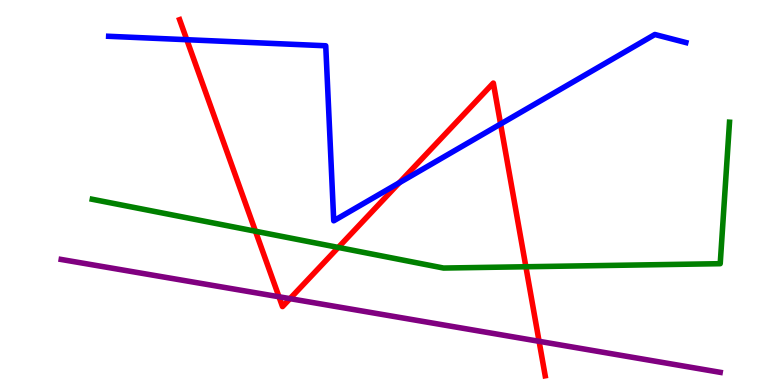[{'lines': ['blue', 'red'], 'intersections': [{'x': 2.41, 'y': 8.97}, {'x': 5.15, 'y': 5.25}, {'x': 6.46, 'y': 6.78}]}, {'lines': ['green', 'red'], 'intersections': [{'x': 3.3, 'y': 3.99}, {'x': 4.36, 'y': 3.57}, {'x': 6.79, 'y': 3.07}]}, {'lines': ['purple', 'red'], 'intersections': [{'x': 3.6, 'y': 2.29}, {'x': 3.74, 'y': 2.24}, {'x': 6.96, 'y': 1.13}]}, {'lines': ['blue', 'green'], 'intersections': []}, {'lines': ['blue', 'purple'], 'intersections': []}, {'lines': ['green', 'purple'], 'intersections': []}]